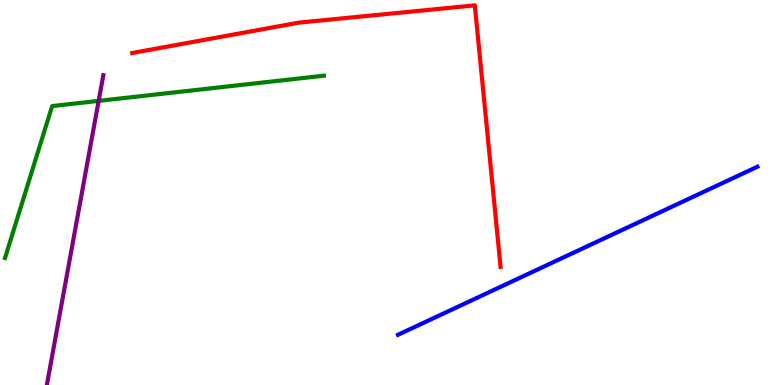[{'lines': ['blue', 'red'], 'intersections': []}, {'lines': ['green', 'red'], 'intersections': []}, {'lines': ['purple', 'red'], 'intersections': []}, {'lines': ['blue', 'green'], 'intersections': []}, {'lines': ['blue', 'purple'], 'intersections': []}, {'lines': ['green', 'purple'], 'intersections': [{'x': 1.27, 'y': 7.38}]}]